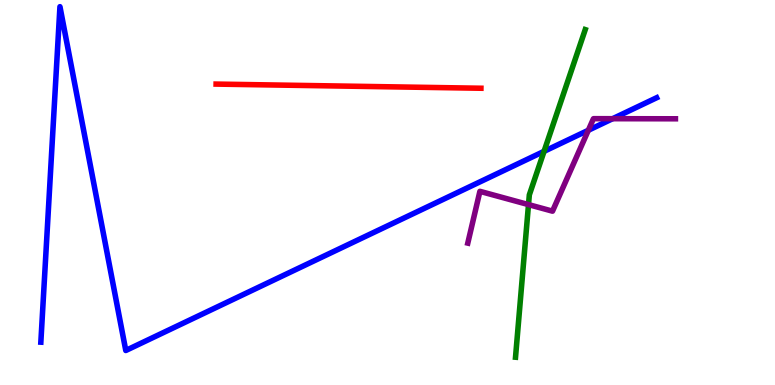[{'lines': ['blue', 'red'], 'intersections': []}, {'lines': ['green', 'red'], 'intersections': []}, {'lines': ['purple', 'red'], 'intersections': []}, {'lines': ['blue', 'green'], 'intersections': [{'x': 7.02, 'y': 6.07}]}, {'lines': ['blue', 'purple'], 'intersections': [{'x': 7.59, 'y': 6.62}, {'x': 7.9, 'y': 6.92}]}, {'lines': ['green', 'purple'], 'intersections': [{'x': 6.82, 'y': 4.69}]}]